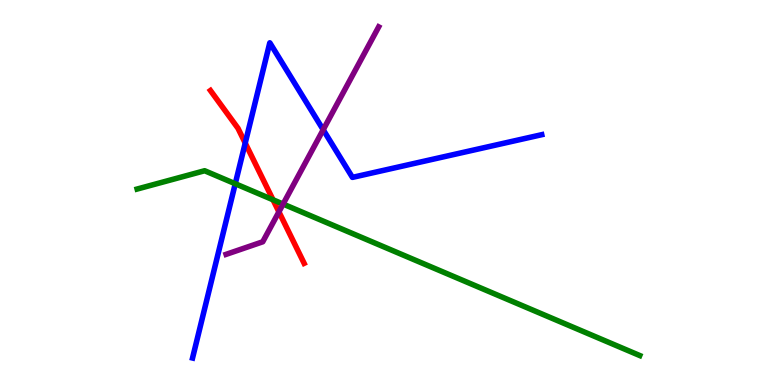[{'lines': ['blue', 'red'], 'intersections': [{'x': 3.16, 'y': 6.28}]}, {'lines': ['green', 'red'], 'intersections': [{'x': 3.52, 'y': 4.81}]}, {'lines': ['purple', 'red'], 'intersections': [{'x': 3.6, 'y': 4.5}]}, {'lines': ['blue', 'green'], 'intersections': [{'x': 3.04, 'y': 5.23}]}, {'lines': ['blue', 'purple'], 'intersections': [{'x': 4.17, 'y': 6.63}]}, {'lines': ['green', 'purple'], 'intersections': [{'x': 3.65, 'y': 4.7}]}]